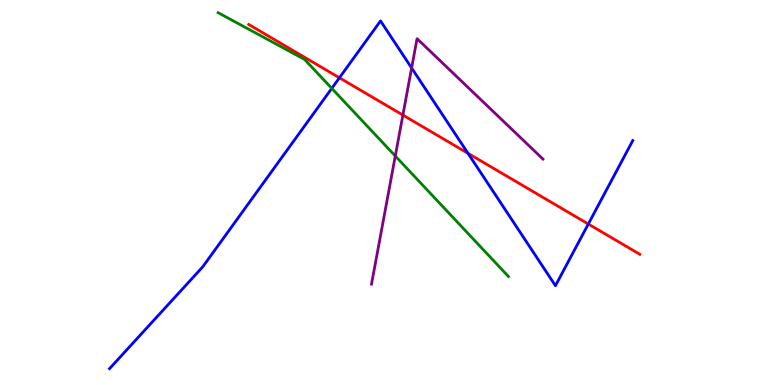[{'lines': ['blue', 'red'], 'intersections': [{'x': 4.38, 'y': 7.98}, {'x': 6.04, 'y': 6.02}, {'x': 7.59, 'y': 4.18}]}, {'lines': ['green', 'red'], 'intersections': []}, {'lines': ['purple', 'red'], 'intersections': [{'x': 5.2, 'y': 7.01}]}, {'lines': ['blue', 'green'], 'intersections': [{'x': 4.28, 'y': 7.7}]}, {'lines': ['blue', 'purple'], 'intersections': [{'x': 5.31, 'y': 8.23}]}, {'lines': ['green', 'purple'], 'intersections': [{'x': 5.1, 'y': 5.95}]}]